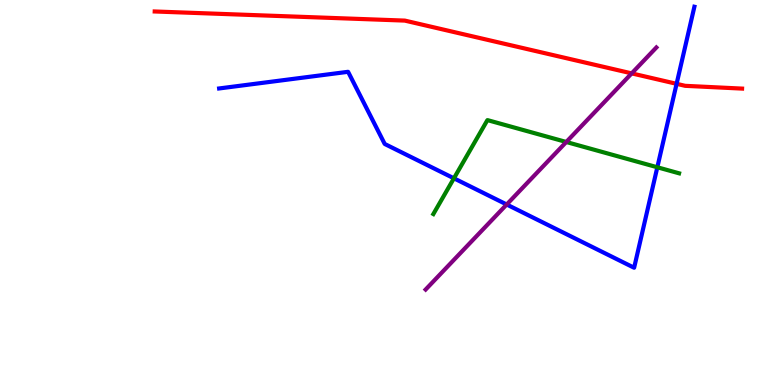[{'lines': ['blue', 'red'], 'intersections': [{'x': 8.73, 'y': 7.82}]}, {'lines': ['green', 'red'], 'intersections': []}, {'lines': ['purple', 'red'], 'intersections': [{'x': 8.15, 'y': 8.09}]}, {'lines': ['blue', 'green'], 'intersections': [{'x': 5.86, 'y': 5.37}, {'x': 8.48, 'y': 5.66}]}, {'lines': ['blue', 'purple'], 'intersections': [{'x': 6.54, 'y': 4.69}]}, {'lines': ['green', 'purple'], 'intersections': [{'x': 7.31, 'y': 6.31}]}]